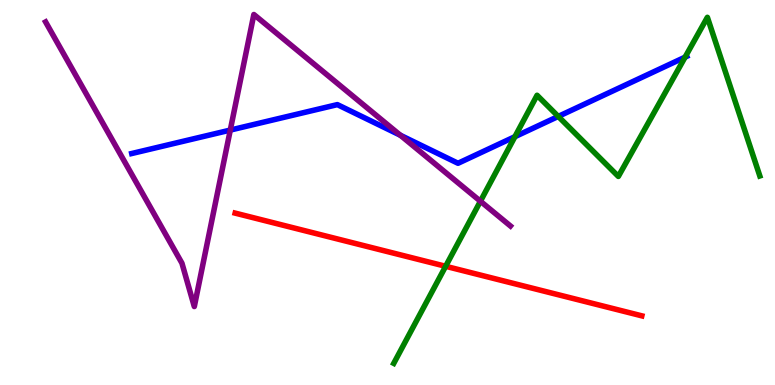[{'lines': ['blue', 'red'], 'intersections': []}, {'lines': ['green', 'red'], 'intersections': [{'x': 5.75, 'y': 3.08}]}, {'lines': ['purple', 'red'], 'intersections': []}, {'lines': ['blue', 'green'], 'intersections': [{'x': 6.64, 'y': 6.45}, {'x': 7.2, 'y': 6.98}, {'x': 8.84, 'y': 8.52}]}, {'lines': ['blue', 'purple'], 'intersections': [{'x': 2.97, 'y': 6.62}, {'x': 5.17, 'y': 6.49}]}, {'lines': ['green', 'purple'], 'intersections': [{'x': 6.2, 'y': 4.77}]}]